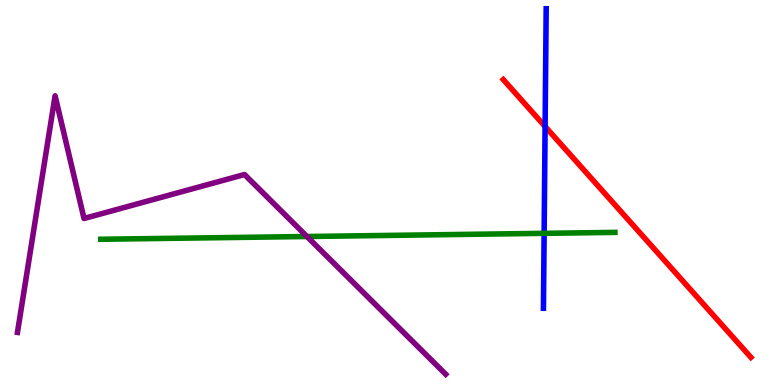[{'lines': ['blue', 'red'], 'intersections': [{'x': 7.03, 'y': 6.71}]}, {'lines': ['green', 'red'], 'intersections': []}, {'lines': ['purple', 'red'], 'intersections': []}, {'lines': ['blue', 'green'], 'intersections': [{'x': 7.02, 'y': 3.94}]}, {'lines': ['blue', 'purple'], 'intersections': []}, {'lines': ['green', 'purple'], 'intersections': [{'x': 3.96, 'y': 3.86}]}]